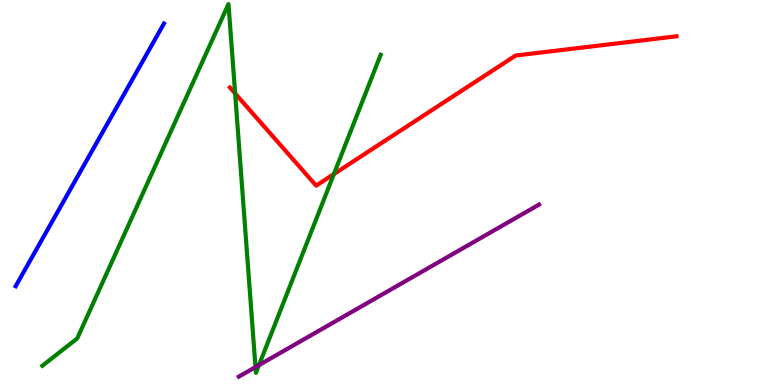[{'lines': ['blue', 'red'], 'intersections': []}, {'lines': ['green', 'red'], 'intersections': [{'x': 3.03, 'y': 7.57}, {'x': 4.31, 'y': 5.48}]}, {'lines': ['purple', 'red'], 'intersections': []}, {'lines': ['blue', 'green'], 'intersections': []}, {'lines': ['blue', 'purple'], 'intersections': []}, {'lines': ['green', 'purple'], 'intersections': [{'x': 3.3, 'y': 0.465}, {'x': 3.34, 'y': 0.517}]}]